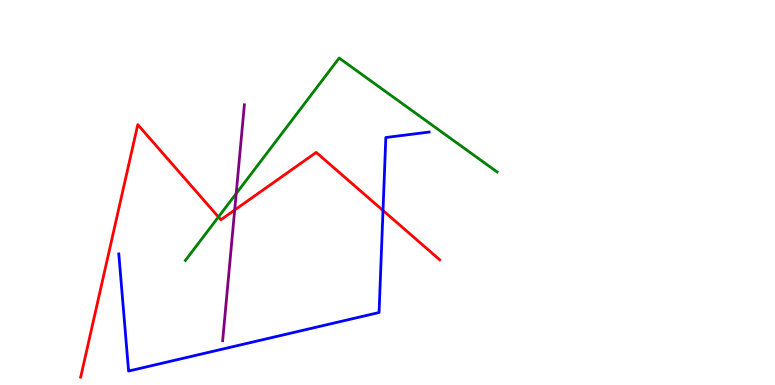[{'lines': ['blue', 'red'], 'intersections': [{'x': 4.94, 'y': 4.53}]}, {'lines': ['green', 'red'], 'intersections': [{'x': 2.82, 'y': 4.36}]}, {'lines': ['purple', 'red'], 'intersections': [{'x': 3.03, 'y': 4.54}]}, {'lines': ['blue', 'green'], 'intersections': []}, {'lines': ['blue', 'purple'], 'intersections': []}, {'lines': ['green', 'purple'], 'intersections': [{'x': 3.05, 'y': 4.97}]}]